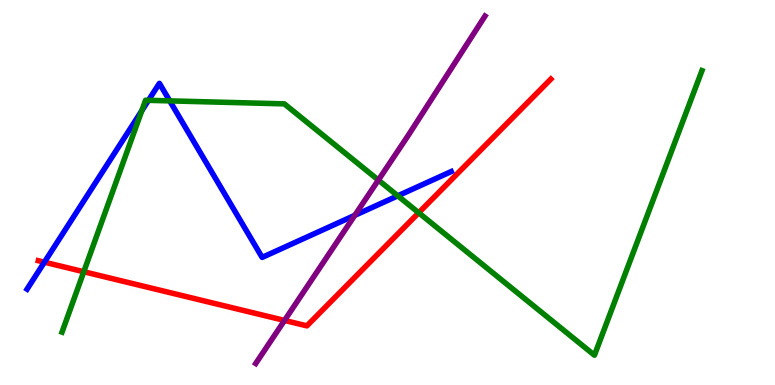[{'lines': ['blue', 'red'], 'intersections': [{'x': 0.573, 'y': 3.19}]}, {'lines': ['green', 'red'], 'intersections': [{'x': 1.08, 'y': 2.94}, {'x': 5.4, 'y': 4.47}]}, {'lines': ['purple', 'red'], 'intersections': [{'x': 3.67, 'y': 1.68}]}, {'lines': ['blue', 'green'], 'intersections': [{'x': 1.83, 'y': 7.12}, {'x': 1.92, 'y': 7.39}, {'x': 2.19, 'y': 7.38}, {'x': 5.13, 'y': 4.91}]}, {'lines': ['blue', 'purple'], 'intersections': [{'x': 4.58, 'y': 4.41}]}, {'lines': ['green', 'purple'], 'intersections': [{'x': 4.88, 'y': 5.32}]}]